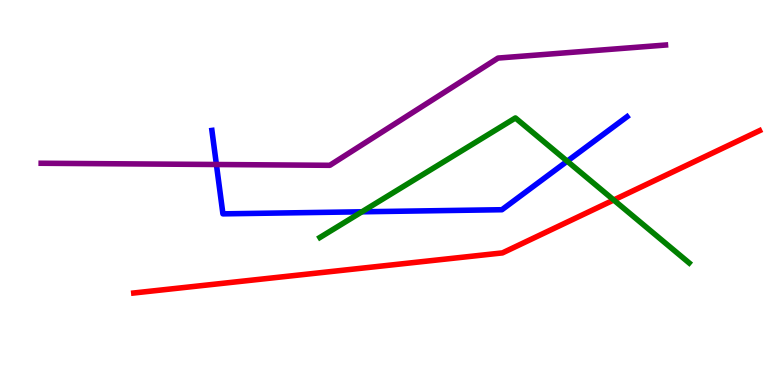[{'lines': ['blue', 'red'], 'intersections': []}, {'lines': ['green', 'red'], 'intersections': [{'x': 7.92, 'y': 4.81}]}, {'lines': ['purple', 'red'], 'intersections': []}, {'lines': ['blue', 'green'], 'intersections': [{'x': 4.67, 'y': 4.5}, {'x': 7.32, 'y': 5.81}]}, {'lines': ['blue', 'purple'], 'intersections': [{'x': 2.79, 'y': 5.73}]}, {'lines': ['green', 'purple'], 'intersections': []}]